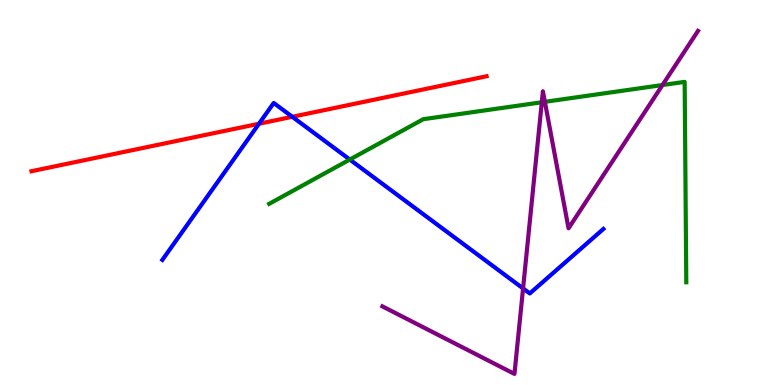[{'lines': ['blue', 'red'], 'intersections': [{'x': 3.34, 'y': 6.79}, {'x': 3.77, 'y': 6.97}]}, {'lines': ['green', 'red'], 'intersections': []}, {'lines': ['purple', 'red'], 'intersections': []}, {'lines': ['blue', 'green'], 'intersections': [{'x': 4.51, 'y': 5.86}]}, {'lines': ['blue', 'purple'], 'intersections': [{'x': 6.75, 'y': 2.51}]}, {'lines': ['green', 'purple'], 'intersections': [{'x': 6.99, 'y': 7.34}, {'x': 7.03, 'y': 7.36}, {'x': 8.55, 'y': 7.79}]}]